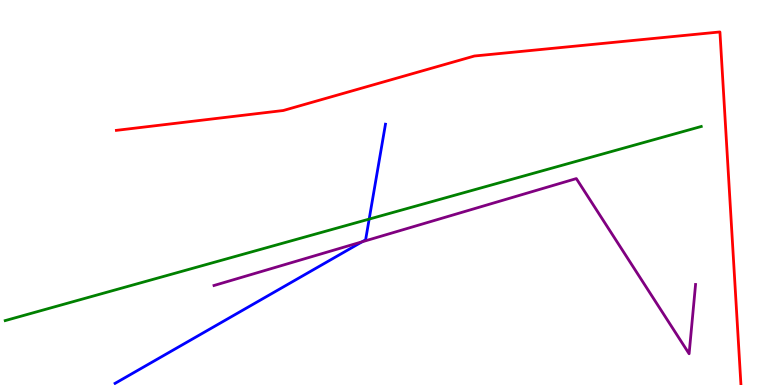[{'lines': ['blue', 'red'], 'intersections': []}, {'lines': ['green', 'red'], 'intersections': []}, {'lines': ['purple', 'red'], 'intersections': []}, {'lines': ['blue', 'green'], 'intersections': [{'x': 4.76, 'y': 4.31}]}, {'lines': ['blue', 'purple'], 'intersections': [{'x': 4.67, 'y': 3.72}]}, {'lines': ['green', 'purple'], 'intersections': []}]